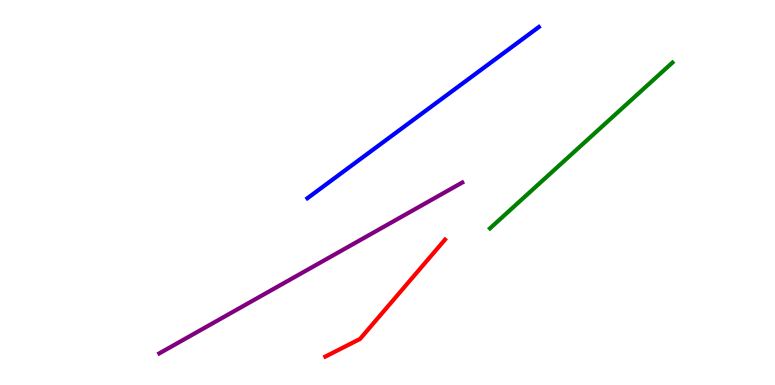[{'lines': ['blue', 'red'], 'intersections': []}, {'lines': ['green', 'red'], 'intersections': []}, {'lines': ['purple', 'red'], 'intersections': []}, {'lines': ['blue', 'green'], 'intersections': []}, {'lines': ['blue', 'purple'], 'intersections': []}, {'lines': ['green', 'purple'], 'intersections': []}]